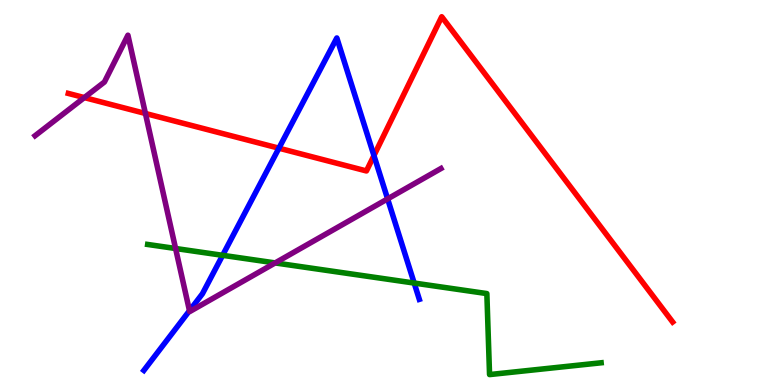[{'lines': ['blue', 'red'], 'intersections': [{'x': 3.6, 'y': 6.15}, {'x': 4.83, 'y': 5.96}]}, {'lines': ['green', 'red'], 'intersections': []}, {'lines': ['purple', 'red'], 'intersections': [{'x': 1.09, 'y': 7.47}, {'x': 1.88, 'y': 7.05}]}, {'lines': ['blue', 'green'], 'intersections': [{'x': 2.87, 'y': 3.37}, {'x': 5.34, 'y': 2.65}]}, {'lines': ['blue', 'purple'], 'intersections': [{'x': 2.44, 'y': 1.93}, {'x': 5.0, 'y': 4.83}]}, {'lines': ['green', 'purple'], 'intersections': [{'x': 2.27, 'y': 3.55}, {'x': 3.55, 'y': 3.17}]}]